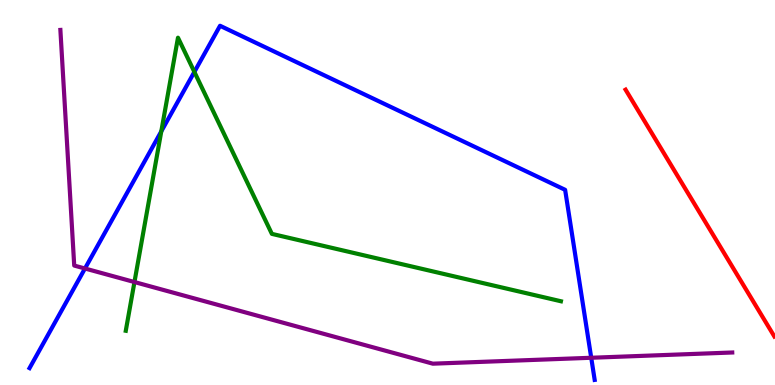[{'lines': ['blue', 'red'], 'intersections': []}, {'lines': ['green', 'red'], 'intersections': []}, {'lines': ['purple', 'red'], 'intersections': []}, {'lines': ['blue', 'green'], 'intersections': [{'x': 2.08, 'y': 6.59}, {'x': 2.51, 'y': 8.13}]}, {'lines': ['blue', 'purple'], 'intersections': [{'x': 1.1, 'y': 3.03}, {'x': 7.63, 'y': 0.707}]}, {'lines': ['green', 'purple'], 'intersections': [{'x': 1.73, 'y': 2.67}]}]